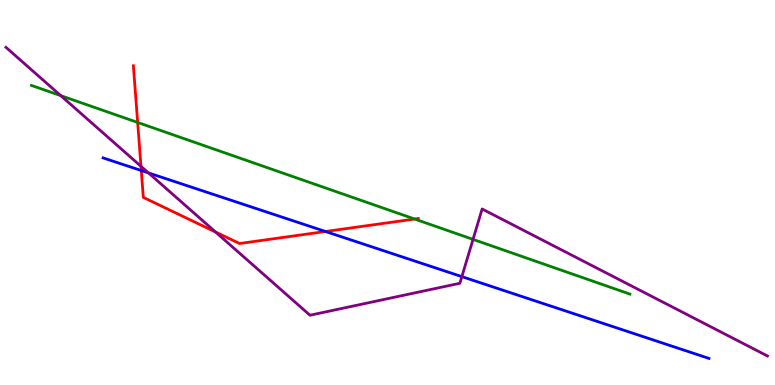[{'lines': ['blue', 'red'], 'intersections': [{'x': 1.82, 'y': 5.57}, {'x': 4.2, 'y': 3.99}]}, {'lines': ['green', 'red'], 'intersections': [{'x': 1.78, 'y': 6.82}, {'x': 5.35, 'y': 4.31}]}, {'lines': ['purple', 'red'], 'intersections': [{'x': 1.82, 'y': 5.68}, {'x': 2.78, 'y': 3.97}]}, {'lines': ['blue', 'green'], 'intersections': []}, {'lines': ['blue', 'purple'], 'intersections': [{'x': 1.92, 'y': 5.51}, {'x': 5.96, 'y': 2.81}]}, {'lines': ['green', 'purple'], 'intersections': [{'x': 0.784, 'y': 7.52}, {'x': 6.1, 'y': 3.78}]}]